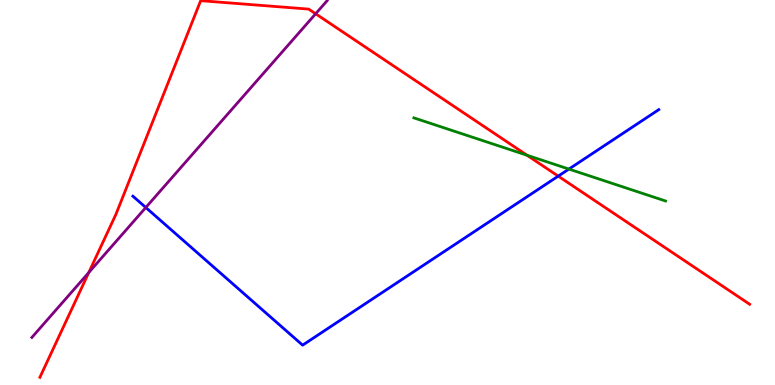[{'lines': ['blue', 'red'], 'intersections': [{'x': 7.2, 'y': 5.43}]}, {'lines': ['green', 'red'], 'intersections': [{'x': 6.8, 'y': 5.97}]}, {'lines': ['purple', 'red'], 'intersections': [{'x': 1.15, 'y': 2.92}, {'x': 4.07, 'y': 9.64}]}, {'lines': ['blue', 'green'], 'intersections': [{'x': 7.34, 'y': 5.61}]}, {'lines': ['blue', 'purple'], 'intersections': [{'x': 1.88, 'y': 4.61}]}, {'lines': ['green', 'purple'], 'intersections': []}]